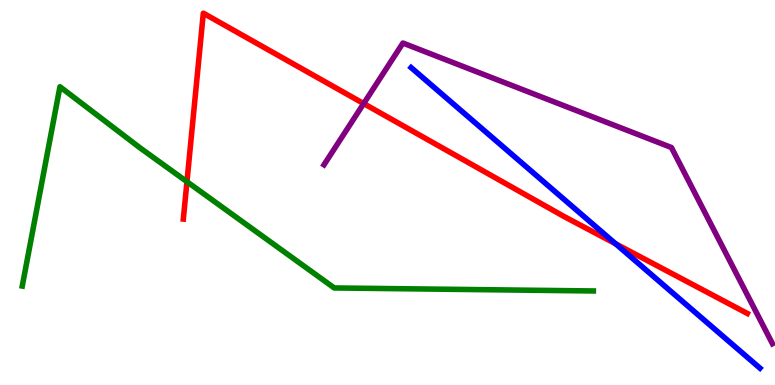[{'lines': ['blue', 'red'], 'intersections': [{'x': 7.94, 'y': 3.67}]}, {'lines': ['green', 'red'], 'intersections': [{'x': 2.41, 'y': 5.28}]}, {'lines': ['purple', 'red'], 'intersections': [{'x': 4.69, 'y': 7.31}]}, {'lines': ['blue', 'green'], 'intersections': []}, {'lines': ['blue', 'purple'], 'intersections': []}, {'lines': ['green', 'purple'], 'intersections': []}]